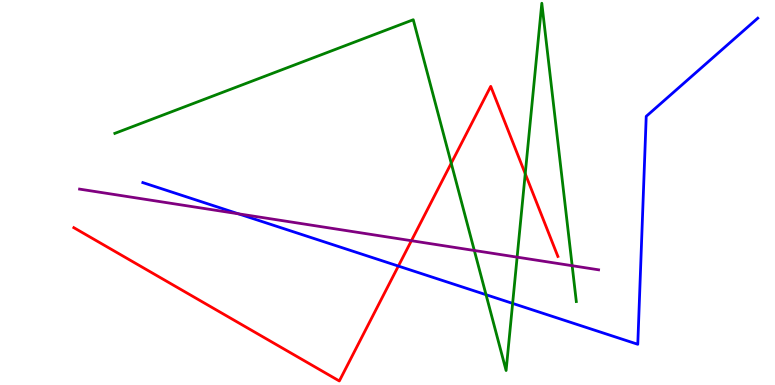[{'lines': ['blue', 'red'], 'intersections': [{'x': 5.14, 'y': 3.09}]}, {'lines': ['green', 'red'], 'intersections': [{'x': 5.82, 'y': 5.76}, {'x': 6.78, 'y': 5.49}]}, {'lines': ['purple', 'red'], 'intersections': [{'x': 5.31, 'y': 3.75}]}, {'lines': ['blue', 'green'], 'intersections': [{'x': 6.27, 'y': 2.35}, {'x': 6.61, 'y': 2.12}]}, {'lines': ['blue', 'purple'], 'intersections': [{'x': 3.08, 'y': 4.45}]}, {'lines': ['green', 'purple'], 'intersections': [{'x': 6.12, 'y': 3.49}, {'x': 6.67, 'y': 3.32}, {'x': 7.38, 'y': 3.1}]}]